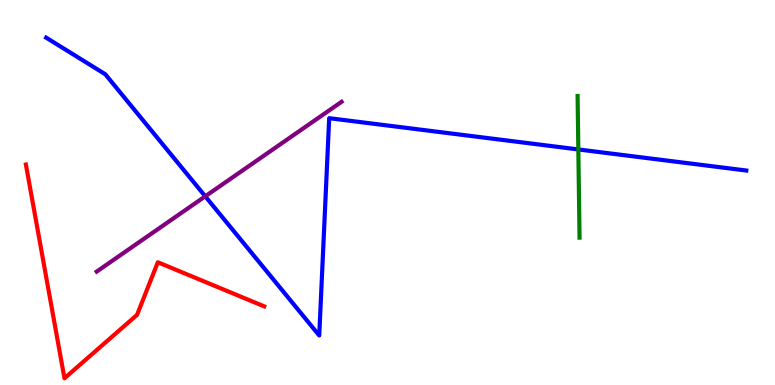[{'lines': ['blue', 'red'], 'intersections': []}, {'lines': ['green', 'red'], 'intersections': []}, {'lines': ['purple', 'red'], 'intersections': []}, {'lines': ['blue', 'green'], 'intersections': [{'x': 7.46, 'y': 6.12}]}, {'lines': ['blue', 'purple'], 'intersections': [{'x': 2.65, 'y': 4.9}]}, {'lines': ['green', 'purple'], 'intersections': []}]